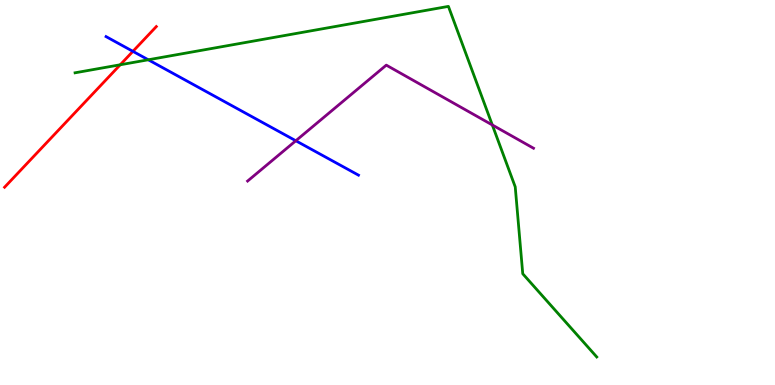[{'lines': ['blue', 'red'], 'intersections': [{'x': 1.72, 'y': 8.67}]}, {'lines': ['green', 'red'], 'intersections': [{'x': 1.55, 'y': 8.32}]}, {'lines': ['purple', 'red'], 'intersections': []}, {'lines': ['blue', 'green'], 'intersections': [{'x': 1.91, 'y': 8.45}]}, {'lines': ['blue', 'purple'], 'intersections': [{'x': 3.82, 'y': 6.34}]}, {'lines': ['green', 'purple'], 'intersections': [{'x': 6.35, 'y': 6.75}]}]